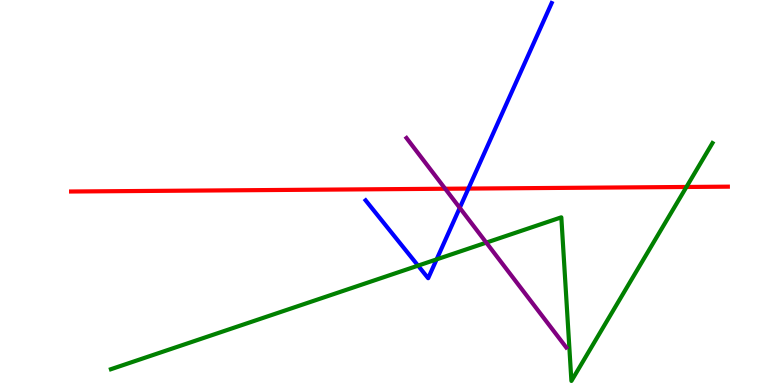[{'lines': ['blue', 'red'], 'intersections': [{'x': 6.04, 'y': 5.1}]}, {'lines': ['green', 'red'], 'intersections': [{'x': 8.86, 'y': 5.14}]}, {'lines': ['purple', 'red'], 'intersections': [{'x': 5.74, 'y': 5.1}]}, {'lines': ['blue', 'green'], 'intersections': [{'x': 5.39, 'y': 3.1}, {'x': 5.63, 'y': 3.26}]}, {'lines': ['blue', 'purple'], 'intersections': [{'x': 5.93, 'y': 4.6}]}, {'lines': ['green', 'purple'], 'intersections': [{'x': 6.27, 'y': 3.7}]}]